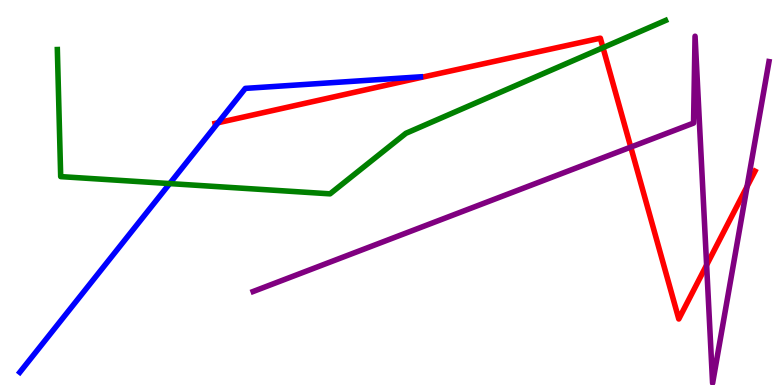[{'lines': ['blue', 'red'], 'intersections': [{'x': 2.81, 'y': 6.81}]}, {'lines': ['green', 'red'], 'intersections': [{'x': 7.78, 'y': 8.76}]}, {'lines': ['purple', 'red'], 'intersections': [{'x': 8.14, 'y': 6.18}, {'x': 9.12, 'y': 3.12}, {'x': 9.64, 'y': 5.16}]}, {'lines': ['blue', 'green'], 'intersections': [{'x': 2.19, 'y': 5.23}]}, {'lines': ['blue', 'purple'], 'intersections': []}, {'lines': ['green', 'purple'], 'intersections': []}]